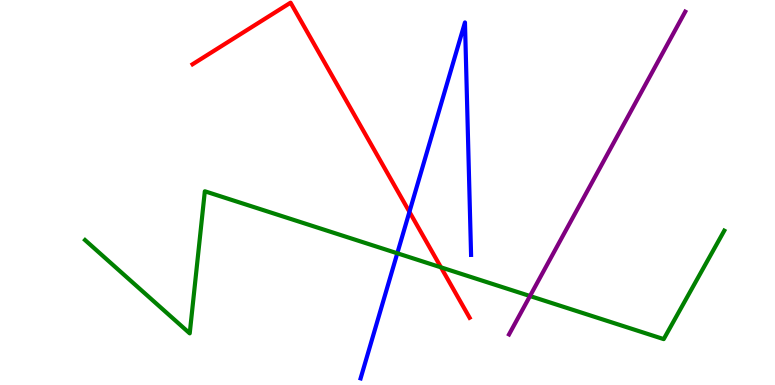[{'lines': ['blue', 'red'], 'intersections': [{'x': 5.28, 'y': 4.5}]}, {'lines': ['green', 'red'], 'intersections': [{'x': 5.69, 'y': 3.06}]}, {'lines': ['purple', 'red'], 'intersections': []}, {'lines': ['blue', 'green'], 'intersections': [{'x': 5.13, 'y': 3.42}]}, {'lines': ['blue', 'purple'], 'intersections': []}, {'lines': ['green', 'purple'], 'intersections': [{'x': 6.84, 'y': 2.31}]}]